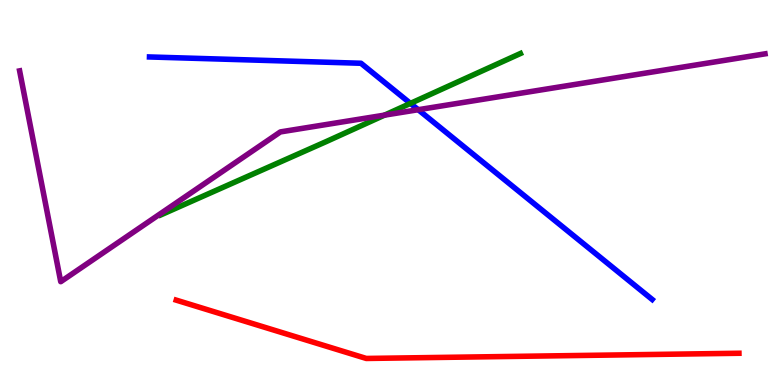[{'lines': ['blue', 'red'], 'intersections': []}, {'lines': ['green', 'red'], 'intersections': []}, {'lines': ['purple', 'red'], 'intersections': []}, {'lines': ['blue', 'green'], 'intersections': [{'x': 5.3, 'y': 7.31}]}, {'lines': ['blue', 'purple'], 'intersections': [{'x': 5.4, 'y': 7.15}]}, {'lines': ['green', 'purple'], 'intersections': [{'x': 4.96, 'y': 7.01}]}]